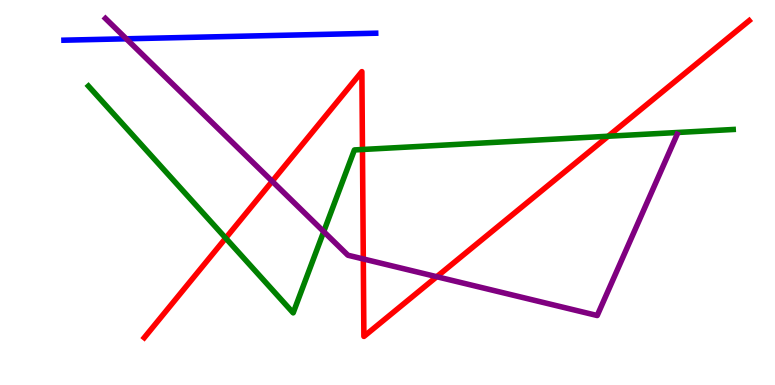[{'lines': ['blue', 'red'], 'intersections': []}, {'lines': ['green', 'red'], 'intersections': [{'x': 2.91, 'y': 3.82}, {'x': 4.68, 'y': 6.12}, {'x': 7.85, 'y': 6.46}]}, {'lines': ['purple', 'red'], 'intersections': [{'x': 3.51, 'y': 5.29}, {'x': 4.69, 'y': 3.27}, {'x': 5.64, 'y': 2.81}]}, {'lines': ['blue', 'green'], 'intersections': []}, {'lines': ['blue', 'purple'], 'intersections': [{'x': 1.63, 'y': 8.99}]}, {'lines': ['green', 'purple'], 'intersections': [{'x': 4.18, 'y': 3.98}]}]